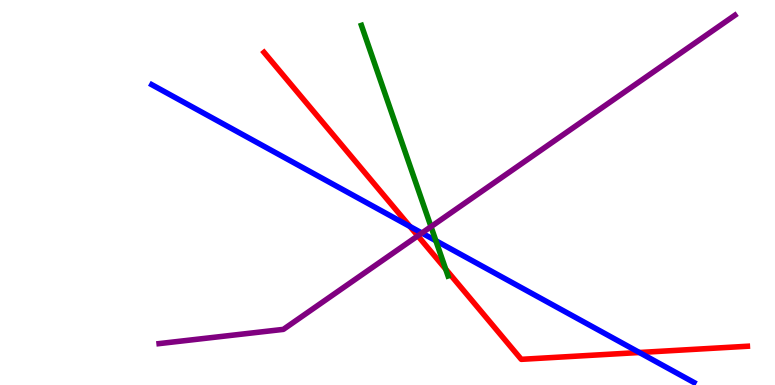[{'lines': ['blue', 'red'], 'intersections': [{'x': 5.29, 'y': 4.12}, {'x': 8.25, 'y': 0.844}]}, {'lines': ['green', 'red'], 'intersections': [{'x': 5.75, 'y': 3.01}]}, {'lines': ['purple', 'red'], 'intersections': [{'x': 5.39, 'y': 3.87}]}, {'lines': ['blue', 'green'], 'intersections': [{'x': 5.62, 'y': 3.75}]}, {'lines': ['blue', 'purple'], 'intersections': [{'x': 5.44, 'y': 3.95}]}, {'lines': ['green', 'purple'], 'intersections': [{'x': 5.56, 'y': 4.11}]}]